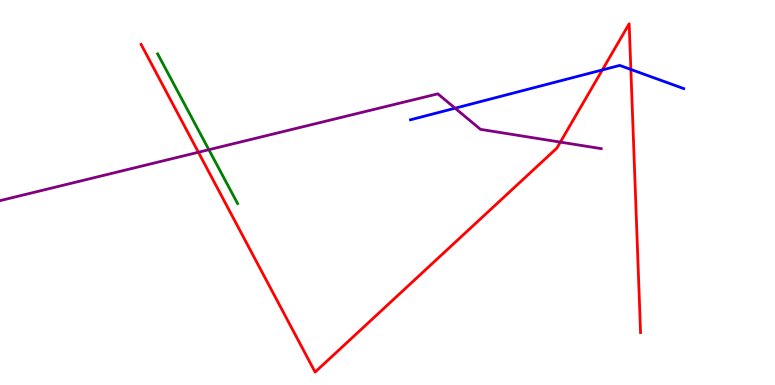[{'lines': ['blue', 'red'], 'intersections': [{'x': 7.77, 'y': 8.18}, {'x': 8.14, 'y': 8.2}]}, {'lines': ['green', 'red'], 'intersections': []}, {'lines': ['purple', 'red'], 'intersections': [{'x': 2.56, 'y': 6.05}, {'x': 7.23, 'y': 6.31}]}, {'lines': ['blue', 'green'], 'intersections': []}, {'lines': ['blue', 'purple'], 'intersections': [{'x': 5.87, 'y': 7.19}]}, {'lines': ['green', 'purple'], 'intersections': [{'x': 2.69, 'y': 6.11}]}]